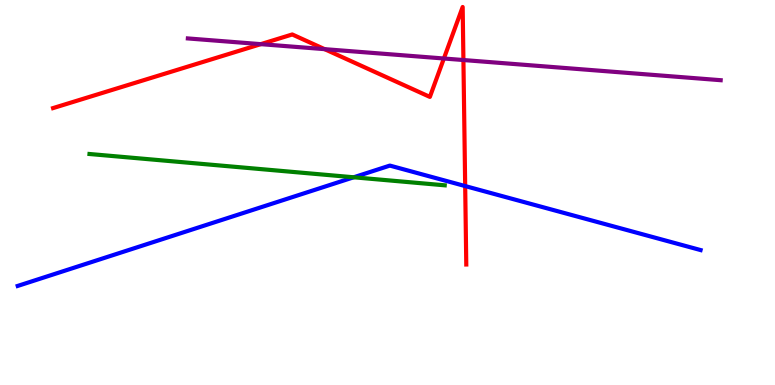[{'lines': ['blue', 'red'], 'intersections': [{'x': 6.0, 'y': 5.17}]}, {'lines': ['green', 'red'], 'intersections': []}, {'lines': ['purple', 'red'], 'intersections': [{'x': 3.36, 'y': 8.85}, {'x': 4.19, 'y': 8.72}, {'x': 5.73, 'y': 8.48}, {'x': 5.98, 'y': 8.44}]}, {'lines': ['blue', 'green'], 'intersections': [{'x': 4.56, 'y': 5.4}]}, {'lines': ['blue', 'purple'], 'intersections': []}, {'lines': ['green', 'purple'], 'intersections': []}]